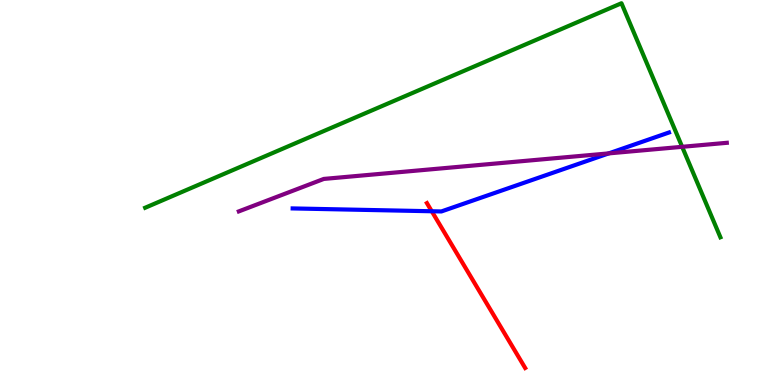[{'lines': ['blue', 'red'], 'intersections': [{'x': 5.57, 'y': 4.51}]}, {'lines': ['green', 'red'], 'intersections': []}, {'lines': ['purple', 'red'], 'intersections': []}, {'lines': ['blue', 'green'], 'intersections': []}, {'lines': ['blue', 'purple'], 'intersections': [{'x': 7.85, 'y': 6.02}]}, {'lines': ['green', 'purple'], 'intersections': [{'x': 8.8, 'y': 6.19}]}]